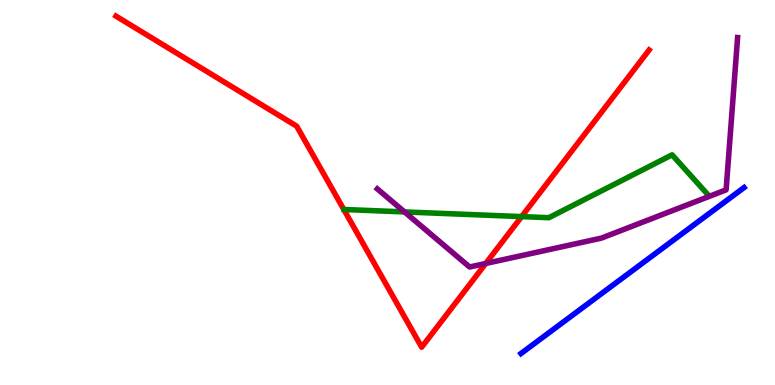[{'lines': ['blue', 'red'], 'intersections': []}, {'lines': ['green', 'red'], 'intersections': [{'x': 6.73, 'y': 4.37}]}, {'lines': ['purple', 'red'], 'intersections': [{'x': 6.27, 'y': 3.16}]}, {'lines': ['blue', 'green'], 'intersections': []}, {'lines': ['blue', 'purple'], 'intersections': []}, {'lines': ['green', 'purple'], 'intersections': [{'x': 5.22, 'y': 4.5}]}]